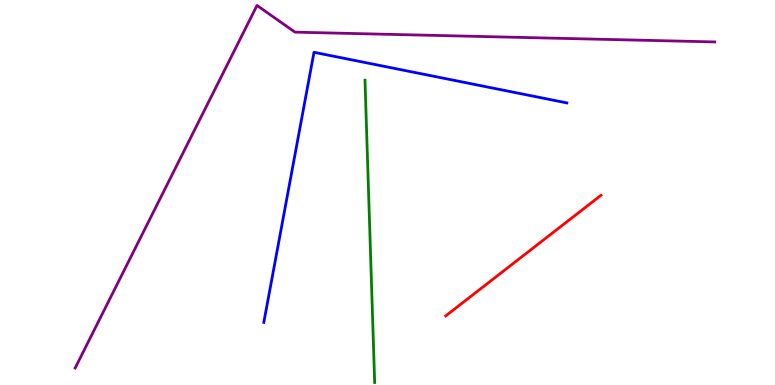[{'lines': ['blue', 'red'], 'intersections': []}, {'lines': ['green', 'red'], 'intersections': []}, {'lines': ['purple', 'red'], 'intersections': []}, {'lines': ['blue', 'green'], 'intersections': []}, {'lines': ['blue', 'purple'], 'intersections': []}, {'lines': ['green', 'purple'], 'intersections': []}]